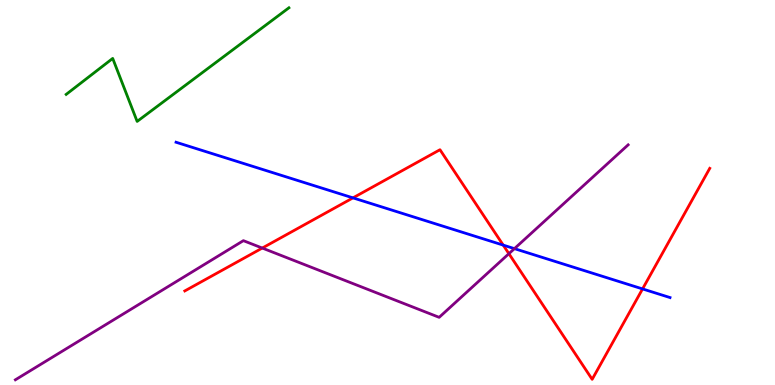[{'lines': ['blue', 'red'], 'intersections': [{'x': 4.55, 'y': 4.86}, {'x': 6.49, 'y': 3.63}, {'x': 8.29, 'y': 2.5}]}, {'lines': ['green', 'red'], 'intersections': []}, {'lines': ['purple', 'red'], 'intersections': [{'x': 3.38, 'y': 3.56}, {'x': 6.57, 'y': 3.41}]}, {'lines': ['blue', 'green'], 'intersections': []}, {'lines': ['blue', 'purple'], 'intersections': [{'x': 6.64, 'y': 3.54}]}, {'lines': ['green', 'purple'], 'intersections': []}]